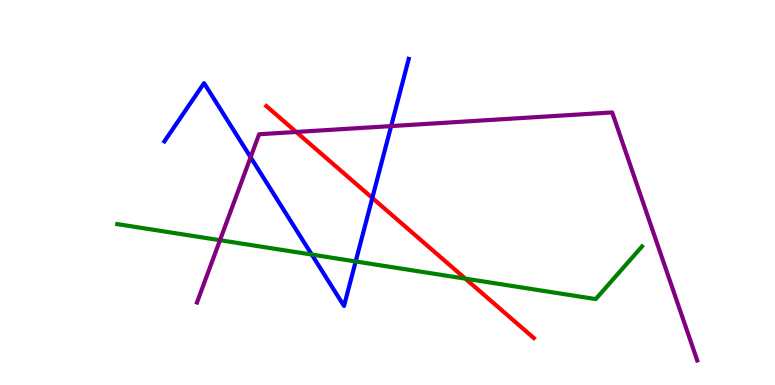[{'lines': ['blue', 'red'], 'intersections': [{'x': 4.8, 'y': 4.86}]}, {'lines': ['green', 'red'], 'intersections': [{'x': 6.0, 'y': 2.76}]}, {'lines': ['purple', 'red'], 'intersections': [{'x': 3.82, 'y': 6.57}]}, {'lines': ['blue', 'green'], 'intersections': [{'x': 4.02, 'y': 3.39}, {'x': 4.59, 'y': 3.21}]}, {'lines': ['blue', 'purple'], 'intersections': [{'x': 3.23, 'y': 5.92}, {'x': 5.05, 'y': 6.72}]}, {'lines': ['green', 'purple'], 'intersections': [{'x': 2.84, 'y': 3.76}]}]